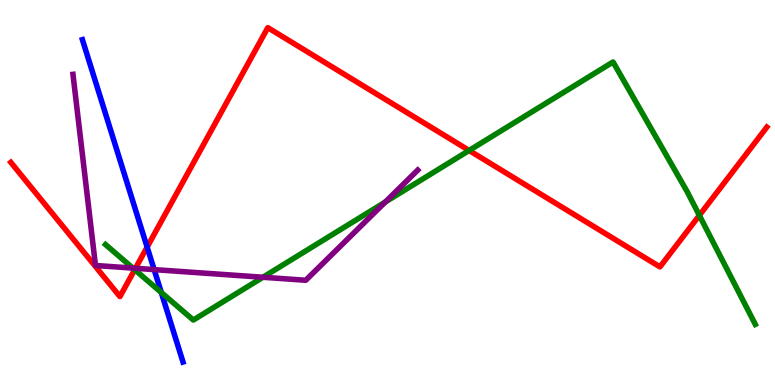[{'lines': ['blue', 'red'], 'intersections': [{'x': 1.9, 'y': 3.58}]}, {'lines': ['green', 'red'], 'intersections': [{'x': 1.74, 'y': 3.0}, {'x': 6.05, 'y': 6.09}, {'x': 9.02, 'y': 4.41}]}, {'lines': ['purple', 'red'], 'intersections': [{'x': 1.75, 'y': 3.03}]}, {'lines': ['blue', 'green'], 'intersections': [{'x': 2.08, 'y': 2.4}]}, {'lines': ['blue', 'purple'], 'intersections': [{'x': 1.99, 'y': 3.0}]}, {'lines': ['green', 'purple'], 'intersections': [{'x': 1.71, 'y': 3.04}, {'x': 3.39, 'y': 2.8}, {'x': 4.97, 'y': 4.75}]}]